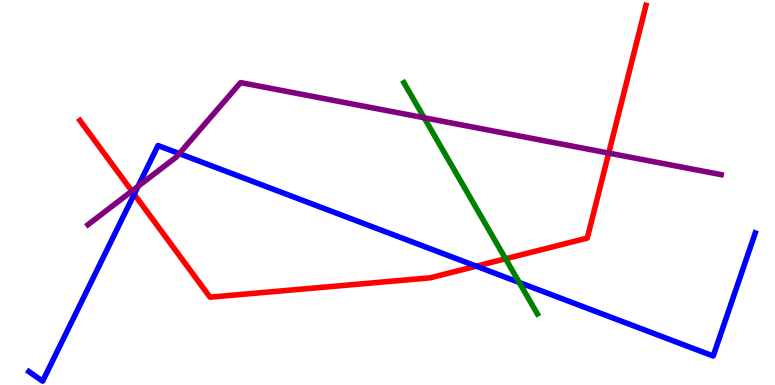[{'lines': ['blue', 'red'], 'intersections': [{'x': 1.73, 'y': 4.96}, {'x': 6.15, 'y': 3.09}]}, {'lines': ['green', 'red'], 'intersections': [{'x': 6.52, 'y': 3.28}]}, {'lines': ['purple', 'red'], 'intersections': [{'x': 1.7, 'y': 5.04}, {'x': 7.85, 'y': 6.02}]}, {'lines': ['blue', 'green'], 'intersections': [{'x': 6.7, 'y': 2.66}]}, {'lines': ['blue', 'purple'], 'intersections': [{'x': 1.78, 'y': 5.16}, {'x': 2.31, 'y': 6.01}]}, {'lines': ['green', 'purple'], 'intersections': [{'x': 5.47, 'y': 6.94}]}]